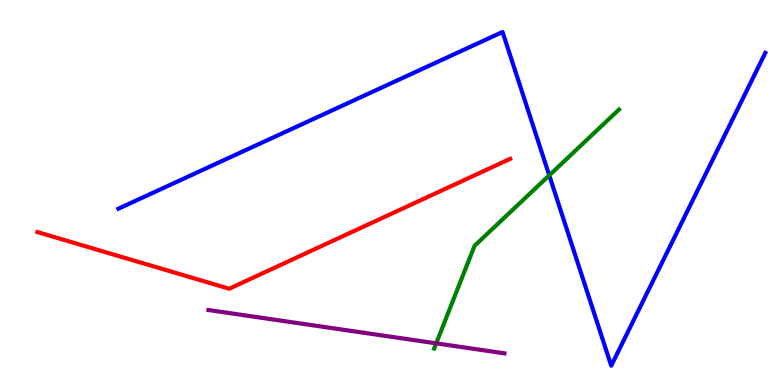[{'lines': ['blue', 'red'], 'intersections': []}, {'lines': ['green', 'red'], 'intersections': []}, {'lines': ['purple', 'red'], 'intersections': []}, {'lines': ['blue', 'green'], 'intersections': [{'x': 7.09, 'y': 5.45}]}, {'lines': ['blue', 'purple'], 'intersections': []}, {'lines': ['green', 'purple'], 'intersections': [{'x': 5.63, 'y': 1.08}]}]